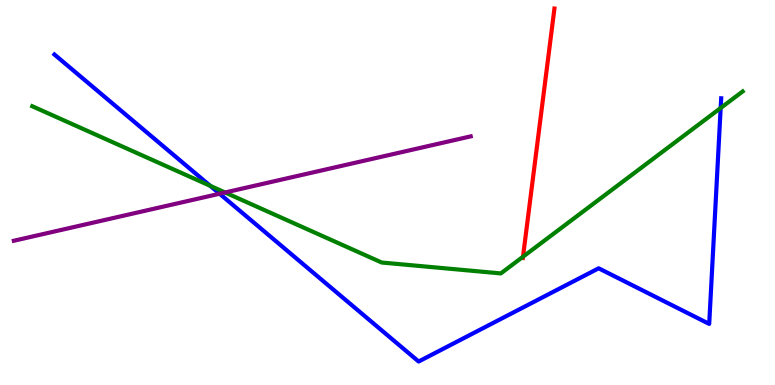[{'lines': ['blue', 'red'], 'intersections': []}, {'lines': ['green', 'red'], 'intersections': [{'x': 6.75, 'y': 3.33}]}, {'lines': ['purple', 'red'], 'intersections': []}, {'lines': ['blue', 'green'], 'intersections': [{'x': 2.71, 'y': 5.17}, {'x': 9.3, 'y': 7.19}]}, {'lines': ['blue', 'purple'], 'intersections': [{'x': 2.83, 'y': 4.97}]}, {'lines': ['green', 'purple'], 'intersections': [{'x': 2.9, 'y': 5.0}]}]